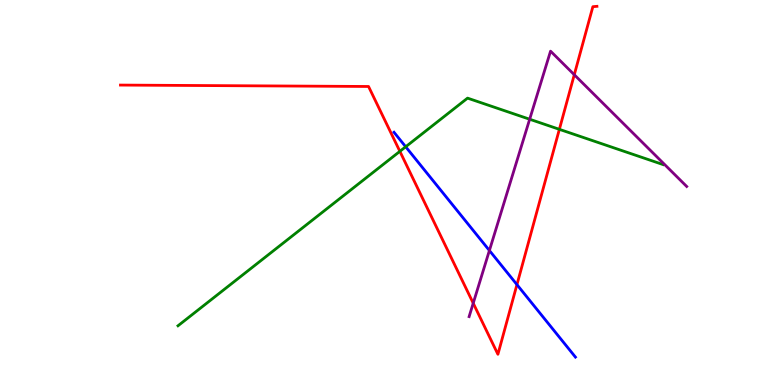[{'lines': ['blue', 'red'], 'intersections': [{'x': 6.67, 'y': 2.61}]}, {'lines': ['green', 'red'], 'intersections': [{'x': 5.16, 'y': 6.07}, {'x': 7.22, 'y': 6.64}]}, {'lines': ['purple', 'red'], 'intersections': [{'x': 6.11, 'y': 2.12}, {'x': 7.41, 'y': 8.06}]}, {'lines': ['blue', 'green'], 'intersections': [{'x': 5.23, 'y': 6.19}]}, {'lines': ['blue', 'purple'], 'intersections': [{'x': 6.31, 'y': 3.49}]}, {'lines': ['green', 'purple'], 'intersections': [{'x': 6.83, 'y': 6.9}]}]